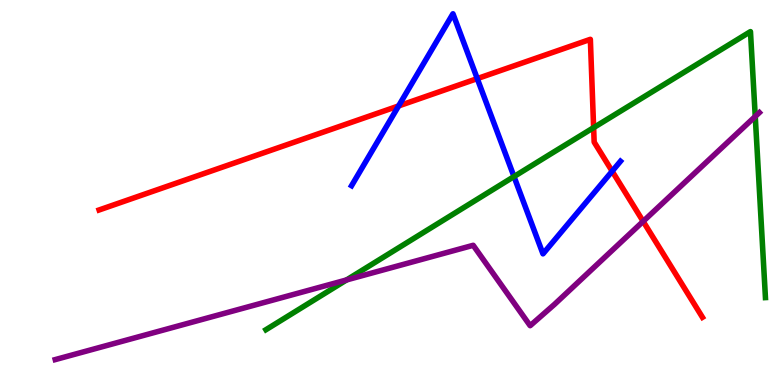[{'lines': ['blue', 'red'], 'intersections': [{'x': 5.14, 'y': 7.25}, {'x': 6.16, 'y': 7.96}, {'x': 7.9, 'y': 5.55}]}, {'lines': ['green', 'red'], 'intersections': [{'x': 7.66, 'y': 6.68}]}, {'lines': ['purple', 'red'], 'intersections': [{'x': 8.3, 'y': 4.25}]}, {'lines': ['blue', 'green'], 'intersections': [{'x': 6.63, 'y': 5.41}]}, {'lines': ['blue', 'purple'], 'intersections': []}, {'lines': ['green', 'purple'], 'intersections': [{'x': 4.47, 'y': 2.73}, {'x': 9.75, 'y': 6.98}]}]